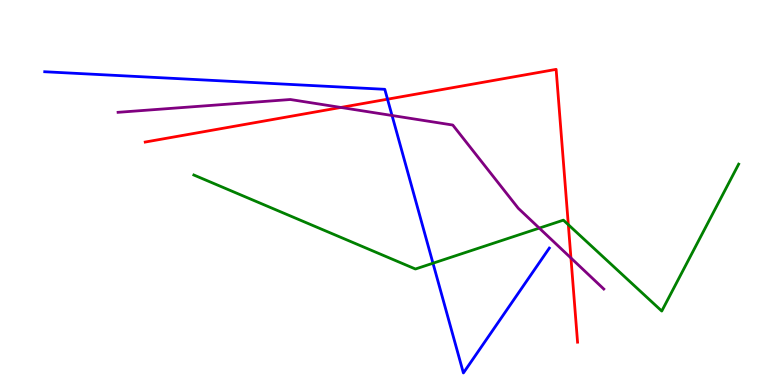[{'lines': ['blue', 'red'], 'intersections': [{'x': 5.0, 'y': 7.42}]}, {'lines': ['green', 'red'], 'intersections': [{'x': 7.33, 'y': 4.16}]}, {'lines': ['purple', 'red'], 'intersections': [{'x': 4.4, 'y': 7.21}, {'x': 7.37, 'y': 3.3}]}, {'lines': ['blue', 'green'], 'intersections': [{'x': 5.59, 'y': 3.16}]}, {'lines': ['blue', 'purple'], 'intersections': [{'x': 5.06, 'y': 7.0}]}, {'lines': ['green', 'purple'], 'intersections': [{'x': 6.96, 'y': 4.08}]}]